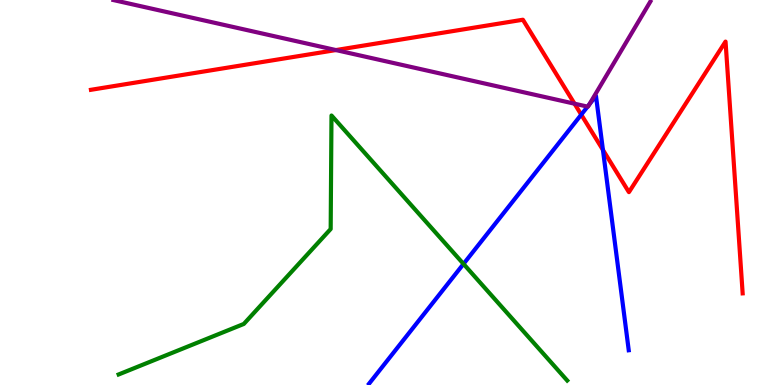[{'lines': ['blue', 'red'], 'intersections': [{'x': 7.5, 'y': 7.02}, {'x': 7.78, 'y': 6.11}]}, {'lines': ['green', 'red'], 'intersections': []}, {'lines': ['purple', 'red'], 'intersections': [{'x': 4.33, 'y': 8.7}, {'x': 7.41, 'y': 7.31}]}, {'lines': ['blue', 'green'], 'intersections': [{'x': 5.98, 'y': 3.14}]}, {'lines': ['blue', 'purple'], 'intersections': [{'x': 7.58, 'y': 7.23}, {'x': 7.6, 'y': 7.29}]}, {'lines': ['green', 'purple'], 'intersections': []}]